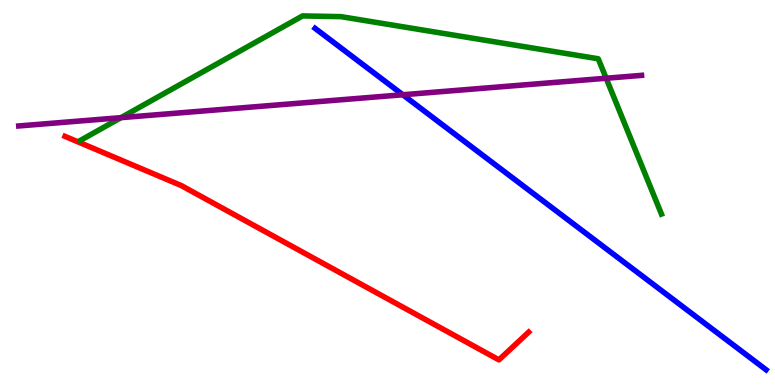[{'lines': ['blue', 'red'], 'intersections': []}, {'lines': ['green', 'red'], 'intersections': []}, {'lines': ['purple', 'red'], 'intersections': []}, {'lines': ['blue', 'green'], 'intersections': []}, {'lines': ['blue', 'purple'], 'intersections': [{'x': 5.2, 'y': 7.54}]}, {'lines': ['green', 'purple'], 'intersections': [{'x': 1.56, 'y': 6.94}, {'x': 7.82, 'y': 7.97}]}]